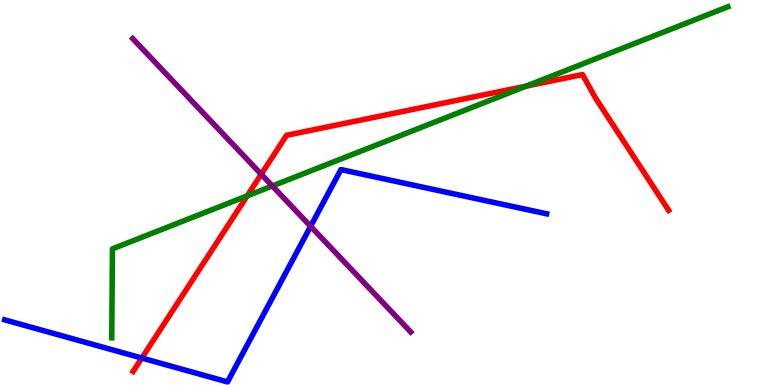[{'lines': ['blue', 'red'], 'intersections': [{'x': 1.83, 'y': 0.7}]}, {'lines': ['green', 'red'], 'intersections': [{'x': 3.19, 'y': 4.91}, {'x': 6.79, 'y': 7.76}]}, {'lines': ['purple', 'red'], 'intersections': [{'x': 3.37, 'y': 5.47}]}, {'lines': ['blue', 'green'], 'intersections': []}, {'lines': ['blue', 'purple'], 'intersections': [{'x': 4.01, 'y': 4.12}]}, {'lines': ['green', 'purple'], 'intersections': [{'x': 3.51, 'y': 5.17}]}]